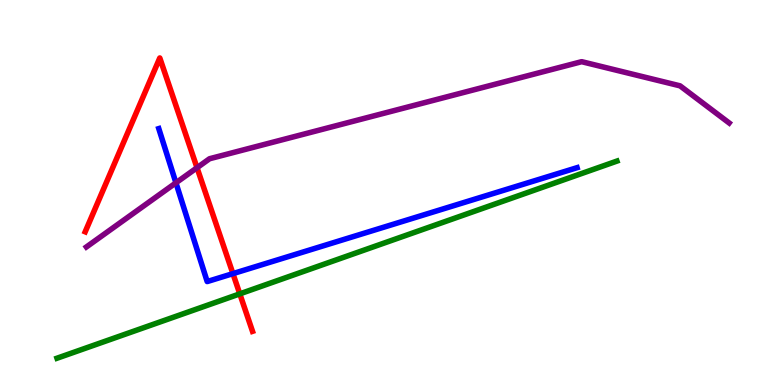[{'lines': ['blue', 'red'], 'intersections': [{'x': 3.01, 'y': 2.89}]}, {'lines': ['green', 'red'], 'intersections': [{'x': 3.09, 'y': 2.37}]}, {'lines': ['purple', 'red'], 'intersections': [{'x': 2.54, 'y': 5.64}]}, {'lines': ['blue', 'green'], 'intersections': []}, {'lines': ['blue', 'purple'], 'intersections': [{'x': 2.27, 'y': 5.25}]}, {'lines': ['green', 'purple'], 'intersections': []}]